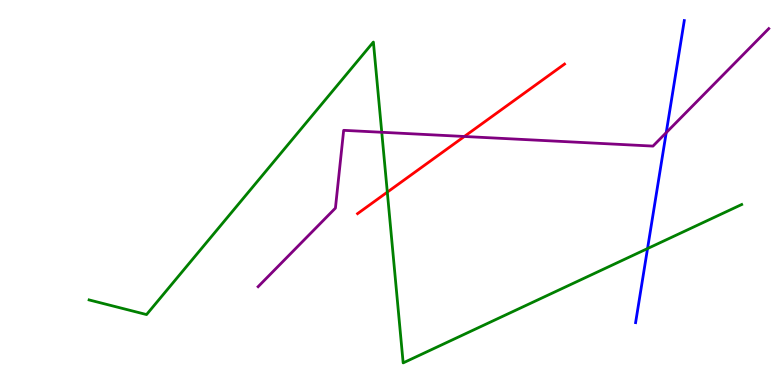[{'lines': ['blue', 'red'], 'intersections': []}, {'lines': ['green', 'red'], 'intersections': [{'x': 5.0, 'y': 5.01}]}, {'lines': ['purple', 'red'], 'intersections': [{'x': 5.99, 'y': 6.45}]}, {'lines': ['blue', 'green'], 'intersections': [{'x': 8.36, 'y': 3.54}]}, {'lines': ['blue', 'purple'], 'intersections': [{'x': 8.6, 'y': 6.55}]}, {'lines': ['green', 'purple'], 'intersections': [{'x': 4.93, 'y': 6.56}]}]